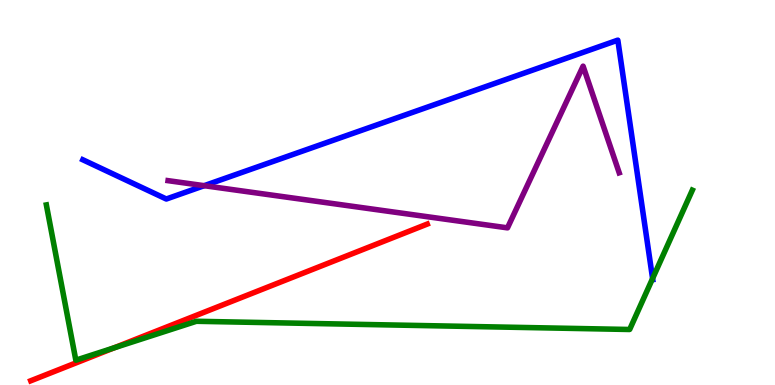[{'lines': ['blue', 'red'], 'intersections': []}, {'lines': ['green', 'red'], 'intersections': [{'x': 1.47, 'y': 0.965}]}, {'lines': ['purple', 'red'], 'intersections': []}, {'lines': ['blue', 'green'], 'intersections': [{'x': 8.42, 'y': 2.77}]}, {'lines': ['blue', 'purple'], 'intersections': [{'x': 2.63, 'y': 5.18}]}, {'lines': ['green', 'purple'], 'intersections': []}]